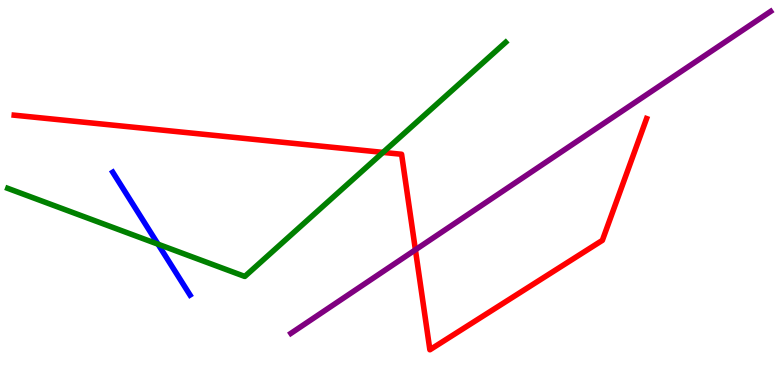[{'lines': ['blue', 'red'], 'intersections': []}, {'lines': ['green', 'red'], 'intersections': [{'x': 4.94, 'y': 6.04}]}, {'lines': ['purple', 'red'], 'intersections': [{'x': 5.36, 'y': 3.51}]}, {'lines': ['blue', 'green'], 'intersections': [{'x': 2.04, 'y': 3.66}]}, {'lines': ['blue', 'purple'], 'intersections': []}, {'lines': ['green', 'purple'], 'intersections': []}]